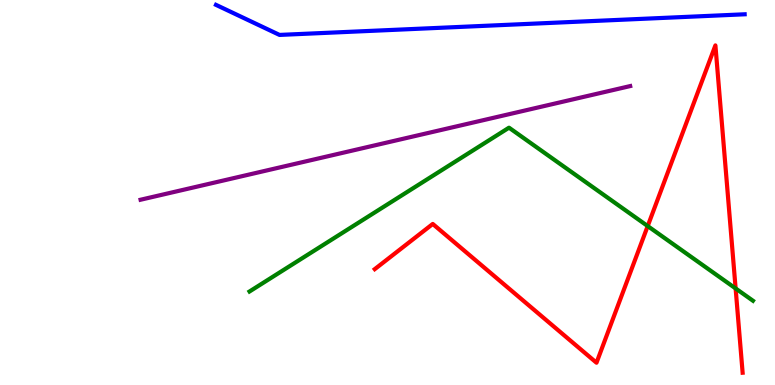[{'lines': ['blue', 'red'], 'intersections': []}, {'lines': ['green', 'red'], 'intersections': [{'x': 8.36, 'y': 4.13}, {'x': 9.49, 'y': 2.51}]}, {'lines': ['purple', 'red'], 'intersections': []}, {'lines': ['blue', 'green'], 'intersections': []}, {'lines': ['blue', 'purple'], 'intersections': []}, {'lines': ['green', 'purple'], 'intersections': []}]